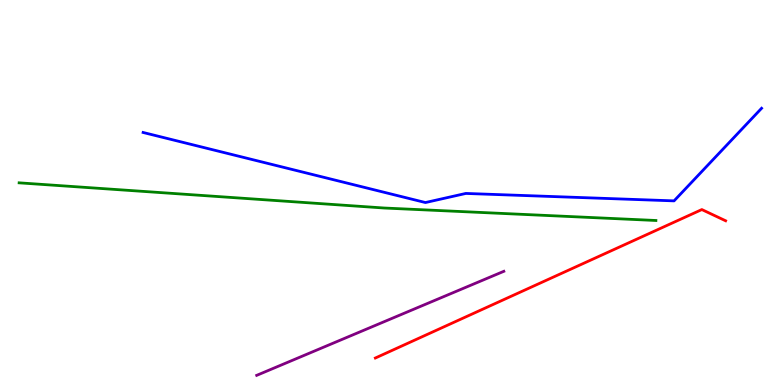[{'lines': ['blue', 'red'], 'intersections': []}, {'lines': ['green', 'red'], 'intersections': []}, {'lines': ['purple', 'red'], 'intersections': []}, {'lines': ['blue', 'green'], 'intersections': []}, {'lines': ['blue', 'purple'], 'intersections': []}, {'lines': ['green', 'purple'], 'intersections': []}]